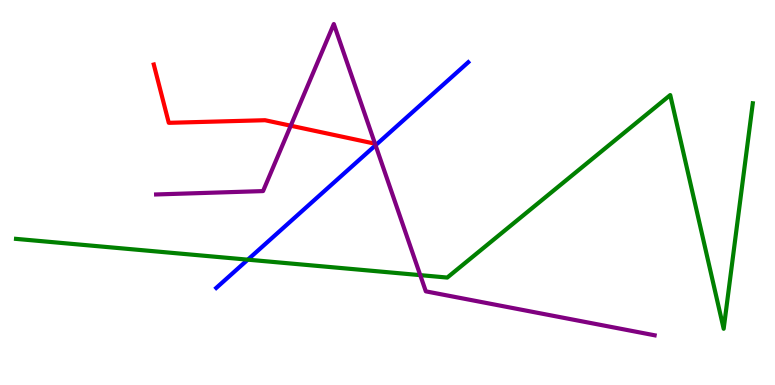[{'lines': ['blue', 'red'], 'intersections': []}, {'lines': ['green', 'red'], 'intersections': []}, {'lines': ['purple', 'red'], 'intersections': [{'x': 3.75, 'y': 6.73}]}, {'lines': ['blue', 'green'], 'intersections': [{'x': 3.2, 'y': 3.26}]}, {'lines': ['blue', 'purple'], 'intersections': [{'x': 4.85, 'y': 6.23}]}, {'lines': ['green', 'purple'], 'intersections': [{'x': 5.42, 'y': 2.85}]}]